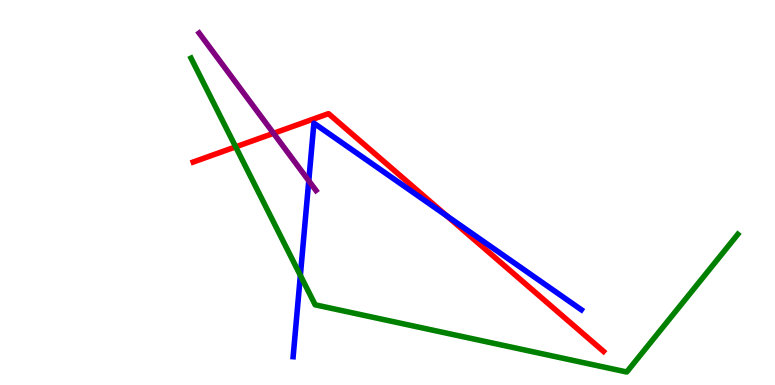[{'lines': ['blue', 'red'], 'intersections': [{'x': 5.76, 'y': 4.39}]}, {'lines': ['green', 'red'], 'intersections': [{'x': 3.04, 'y': 6.19}]}, {'lines': ['purple', 'red'], 'intersections': [{'x': 3.53, 'y': 6.54}]}, {'lines': ['blue', 'green'], 'intersections': [{'x': 3.88, 'y': 2.85}]}, {'lines': ['blue', 'purple'], 'intersections': [{'x': 3.98, 'y': 5.3}]}, {'lines': ['green', 'purple'], 'intersections': []}]